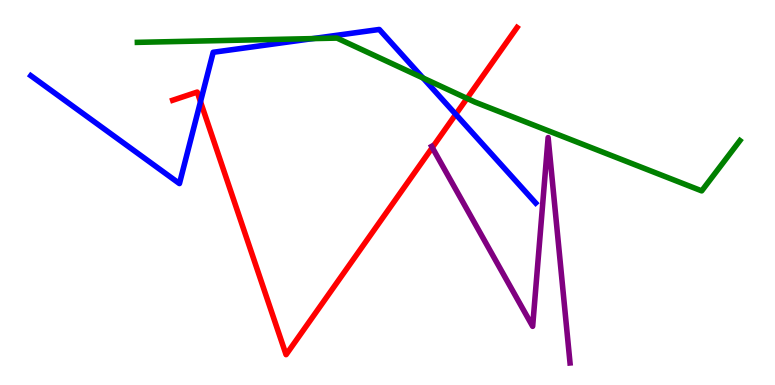[{'lines': ['blue', 'red'], 'intersections': [{'x': 2.59, 'y': 7.36}, {'x': 5.88, 'y': 7.03}]}, {'lines': ['green', 'red'], 'intersections': [{'x': 6.03, 'y': 7.44}]}, {'lines': ['purple', 'red'], 'intersections': [{'x': 5.58, 'y': 6.17}]}, {'lines': ['blue', 'green'], 'intersections': [{'x': 4.04, 'y': 9.0}, {'x': 5.46, 'y': 7.97}]}, {'lines': ['blue', 'purple'], 'intersections': []}, {'lines': ['green', 'purple'], 'intersections': []}]